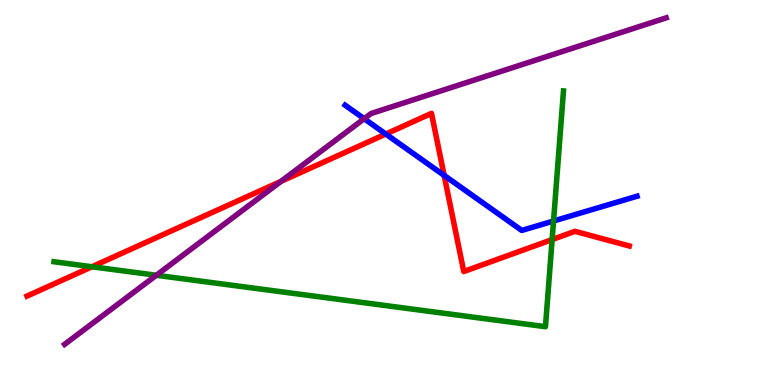[{'lines': ['blue', 'red'], 'intersections': [{'x': 4.98, 'y': 6.52}, {'x': 5.73, 'y': 5.44}]}, {'lines': ['green', 'red'], 'intersections': [{'x': 1.19, 'y': 3.07}, {'x': 7.12, 'y': 3.78}]}, {'lines': ['purple', 'red'], 'intersections': [{'x': 3.63, 'y': 5.29}]}, {'lines': ['blue', 'green'], 'intersections': [{'x': 7.14, 'y': 4.26}]}, {'lines': ['blue', 'purple'], 'intersections': [{'x': 4.7, 'y': 6.92}]}, {'lines': ['green', 'purple'], 'intersections': [{'x': 2.02, 'y': 2.85}]}]